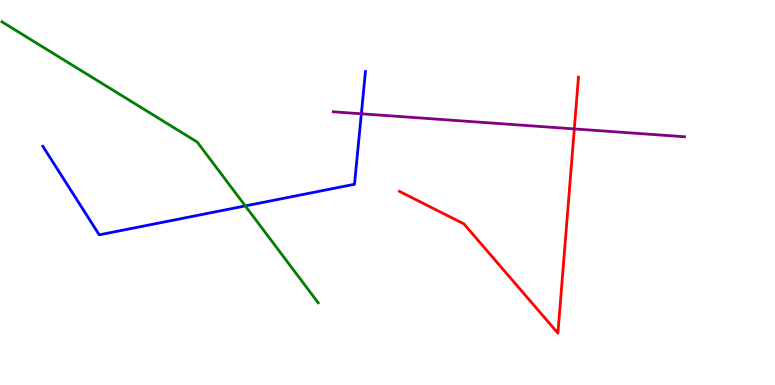[{'lines': ['blue', 'red'], 'intersections': []}, {'lines': ['green', 'red'], 'intersections': []}, {'lines': ['purple', 'red'], 'intersections': [{'x': 7.41, 'y': 6.65}]}, {'lines': ['blue', 'green'], 'intersections': [{'x': 3.17, 'y': 4.65}]}, {'lines': ['blue', 'purple'], 'intersections': [{'x': 4.66, 'y': 7.04}]}, {'lines': ['green', 'purple'], 'intersections': []}]